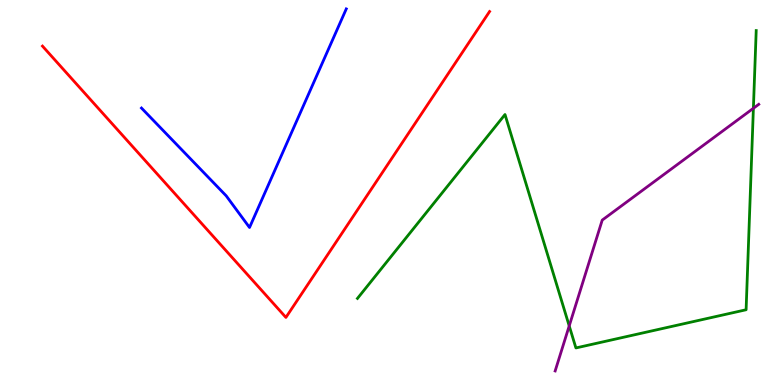[{'lines': ['blue', 'red'], 'intersections': []}, {'lines': ['green', 'red'], 'intersections': []}, {'lines': ['purple', 'red'], 'intersections': []}, {'lines': ['blue', 'green'], 'intersections': []}, {'lines': ['blue', 'purple'], 'intersections': []}, {'lines': ['green', 'purple'], 'intersections': [{'x': 7.34, 'y': 1.53}, {'x': 9.72, 'y': 7.19}]}]